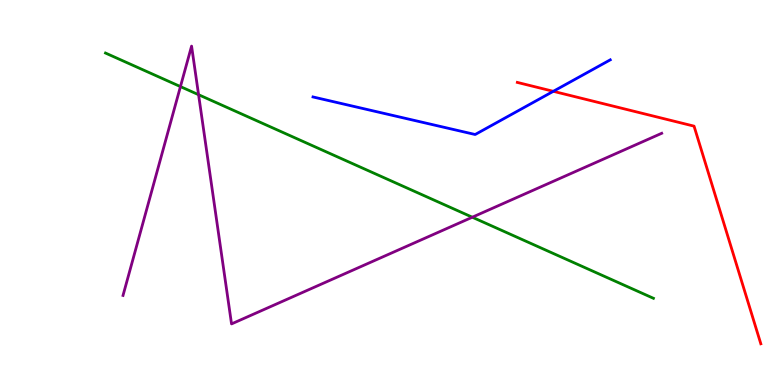[{'lines': ['blue', 'red'], 'intersections': [{'x': 7.14, 'y': 7.63}]}, {'lines': ['green', 'red'], 'intersections': []}, {'lines': ['purple', 'red'], 'intersections': []}, {'lines': ['blue', 'green'], 'intersections': []}, {'lines': ['blue', 'purple'], 'intersections': []}, {'lines': ['green', 'purple'], 'intersections': [{'x': 2.33, 'y': 7.75}, {'x': 2.56, 'y': 7.54}, {'x': 6.09, 'y': 4.36}]}]